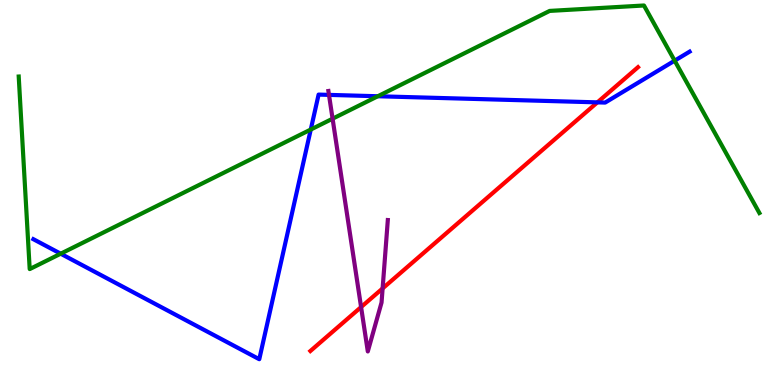[{'lines': ['blue', 'red'], 'intersections': [{'x': 7.71, 'y': 7.34}]}, {'lines': ['green', 'red'], 'intersections': []}, {'lines': ['purple', 'red'], 'intersections': [{'x': 4.66, 'y': 2.02}, {'x': 4.94, 'y': 2.51}]}, {'lines': ['blue', 'green'], 'intersections': [{'x': 0.783, 'y': 3.41}, {'x': 4.01, 'y': 6.64}, {'x': 4.88, 'y': 7.5}, {'x': 8.71, 'y': 8.42}]}, {'lines': ['blue', 'purple'], 'intersections': [{'x': 4.24, 'y': 7.54}]}, {'lines': ['green', 'purple'], 'intersections': [{'x': 4.29, 'y': 6.92}]}]